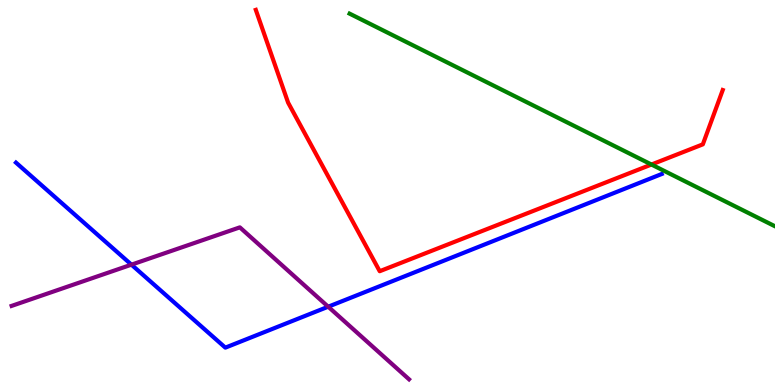[{'lines': ['blue', 'red'], 'intersections': []}, {'lines': ['green', 'red'], 'intersections': [{'x': 8.41, 'y': 5.73}]}, {'lines': ['purple', 'red'], 'intersections': []}, {'lines': ['blue', 'green'], 'intersections': []}, {'lines': ['blue', 'purple'], 'intersections': [{'x': 1.7, 'y': 3.13}, {'x': 4.23, 'y': 2.03}]}, {'lines': ['green', 'purple'], 'intersections': []}]